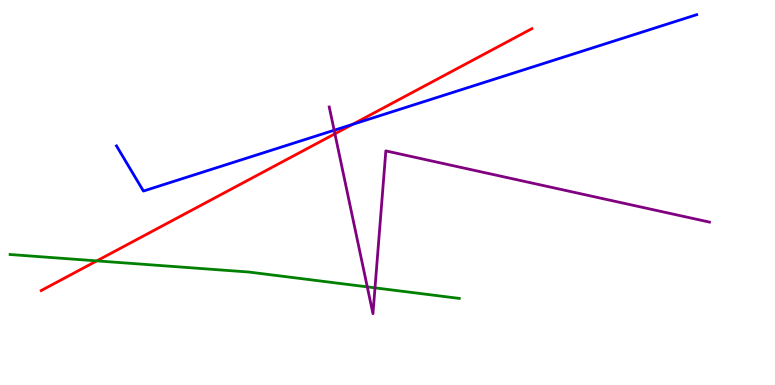[{'lines': ['blue', 'red'], 'intersections': [{'x': 4.55, 'y': 6.77}]}, {'lines': ['green', 'red'], 'intersections': [{'x': 1.25, 'y': 3.22}]}, {'lines': ['purple', 'red'], 'intersections': [{'x': 4.32, 'y': 6.52}]}, {'lines': ['blue', 'green'], 'intersections': []}, {'lines': ['blue', 'purple'], 'intersections': [{'x': 4.31, 'y': 6.62}]}, {'lines': ['green', 'purple'], 'intersections': [{'x': 4.74, 'y': 2.55}, {'x': 4.84, 'y': 2.52}]}]